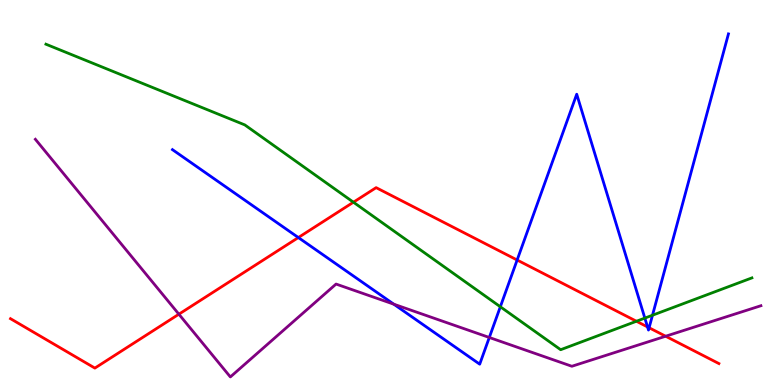[{'lines': ['blue', 'red'], 'intersections': [{'x': 3.85, 'y': 3.83}, {'x': 6.67, 'y': 3.25}, {'x': 8.36, 'y': 1.51}, {'x': 8.38, 'y': 1.49}]}, {'lines': ['green', 'red'], 'intersections': [{'x': 4.56, 'y': 4.75}, {'x': 8.21, 'y': 1.66}]}, {'lines': ['purple', 'red'], 'intersections': [{'x': 2.31, 'y': 1.84}, {'x': 8.59, 'y': 1.27}]}, {'lines': ['blue', 'green'], 'intersections': [{'x': 6.46, 'y': 2.03}, {'x': 8.32, 'y': 1.74}, {'x': 8.42, 'y': 1.81}]}, {'lines': ['blue', 'purple'], 'intersections': [{'x': 5.08, 'y': 2.1}, {'x': 6.31, 'y': 1.23}]}, {'lines': ['green', 'purple'], 'intersections': []}]